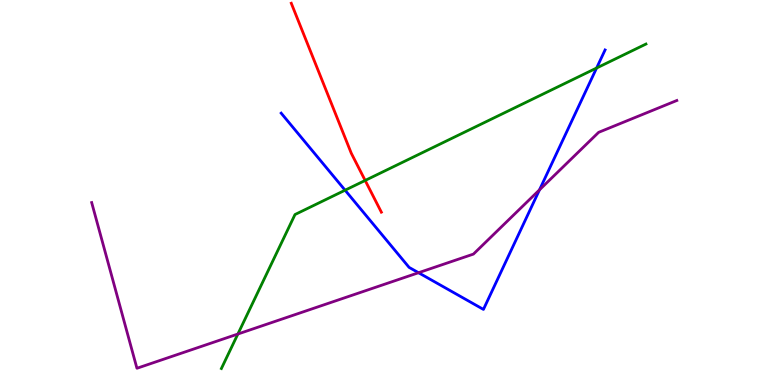[{'lines': ['blue', 'red'], 'intersections': []}, {'lines': ['green', 'red'], 'intersections': [{'x': 4.71, 'y': 5.31}]}, {'lines': ['purple', 'red'], 'intersections': []}, {'lines': ['blue', 'green'], 'intersections': [{'x': 4.45, 'y': 5.06}, {'x': 7.7, 'y': 8.23}]}, {'lines': ['blue', 'purple'], 'intersections': [{'x': 5.4, 'y': 2.92}, {'x': 6.96, 'y': 5.07}]}, {'lines': ['green', 'purple'], 'intersections': [{'x': 3.07, 'y': 1.32}]}]